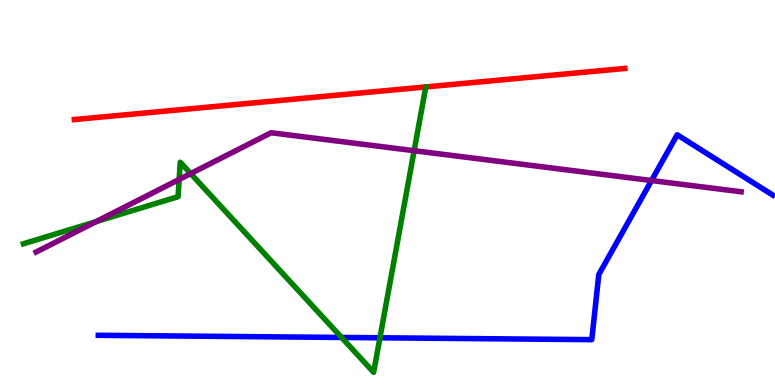[{'lines': ['blue', 'red'], 'intersections': []}, {'lines': ['green', 'red'], 'intersections': []}, {'lines': ['purple', 'red'], 'intersections': []}, {'lines': ['blue', 'green'], 'intersections': [{'x': 4.41, 'y': 1.24}, {'x': 4.9, 'y': 1.23}]}, {'lines': ['blue', 'purple'], 'intersections': [{'x': 8.41, 'y': 5.31}]}, {'lines': ['green', 'purple'], 'intersections': [{'x': 1.24, 'y': 4.24}, {'x': 2.31, 'y': 5.34}, {'x': 2.46, 'y': 5.49}, {'x': 5.34, 'y': 6.09}]}]